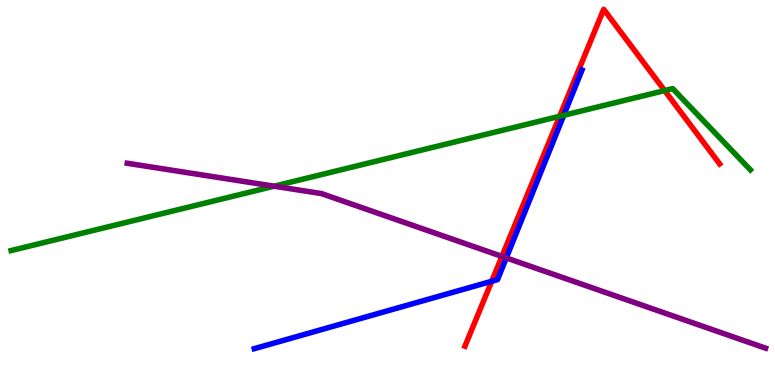[{'lines': ['blue', 'red'], 'intersections': [{'x': 6.34, 'y': 2.69}]}, {'lines': ['green', 'red'], 'intersections': [{'x': 7.22, 'y': 6.98}, {'x': 8.58, 'y': 7.65}]}, {'lines': ['purple', 'red'], 'intersections': [{'x': 6.48, 'y': 3.34}]}, {'lines': ['blue', 'green'], 'intersections': [{'x': 7.27, 'y': 7.01}]}, {'lines': ['blue', 'purple'], 'intersections': [{'x': 6.53, 'y': 3.3}]}, {'lines': ['green', 'purple'], 'intersections': [{'x': 3.54, 'y': 5.16}]}]